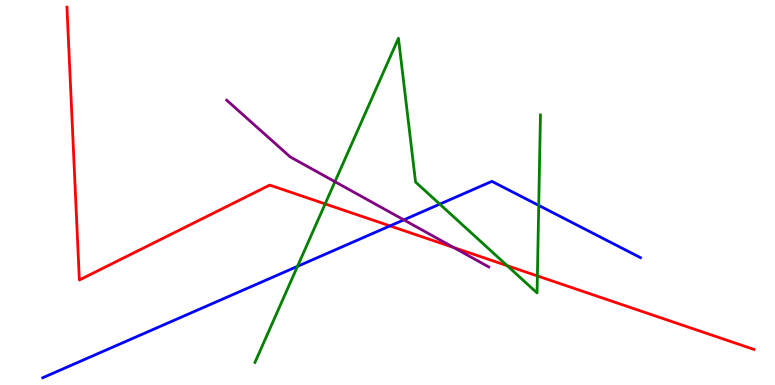[{'lines': ['blue', 'red'], 'intersections': [{'x': 5.03, 'y': 4.13}]}, {'lines': ['green', 'red'], 'intersections': [{'x': 4.2, 'y': 4.7}, {'x': 6.54, 'y': 3.1}, {'x': 6.93, 'y': 2.83}]}, {'lines': ['purple', 'red'], 'intersections': [{'x': 5.85, 'y': 3.57}]}, {'lines': ['blue', 'green'], 'intersections': [{'x': 3.84, 'y': 3.08}, {'x': 5.67, 'y': 4.7}, {'x': 6.95, 'y': 4.66}]}, {'lines': ['blue', 'purple'], 'intersections': [{'x': 5.21, 'y': 4.29}]}, {'lines': ['green', 'purple'], 'intersections': [{'x': 4.32, 'y': 5.28}]}]